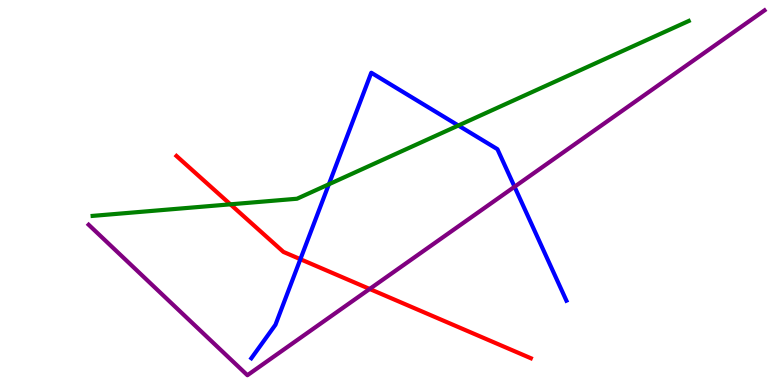[{'lines': ['blue', 'red'], 'intersections': [{'x': 3.88, 'y': 3.27}]}, {'lines': ['green', 'red'], 'intersections': [{'x': 2.97, 'y': 4.69}]}, {'lines': ['purple', 'red'], 'intersections': [{'x': 4.77, 'y': 2.49}]}, {'lines': ['blue', 'green'], 'intersections': [{'x': 4.24, 'y': 5.21}, {'x': 5.91, 'y': 6.74}]}, {'lines': ['blue', 'purple'], 'intersections': [{'x': 6.64, 'y': 5.15}]}, {'lines': ['green', 'purple'], 'intersections': []}]